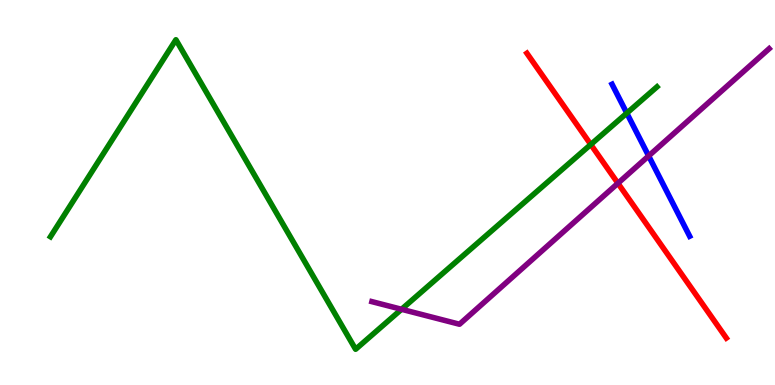[{'lines': ['blue', 'red'], 'intersections': []}, {'lines': ['green', 'red'], 'intersections': [{'x': 7.62, 'y': 6.25}]}, {'lines': ['purple', 'red'], 'intersections': [{'x': 7.97, 'y': 5.24}]}, {'lines': ['blue', 'green'], 'intersections': [{'x': 8.09, 'y': 7.06}]}, {'lines': ['blue', 'purple'], 'intersections': [{'x': 8.37, 'y': 5.95}]}, {'lines': ['green', 'purple'], 'intersections': [{'x': 5.18, 'y': 1.97}]}]